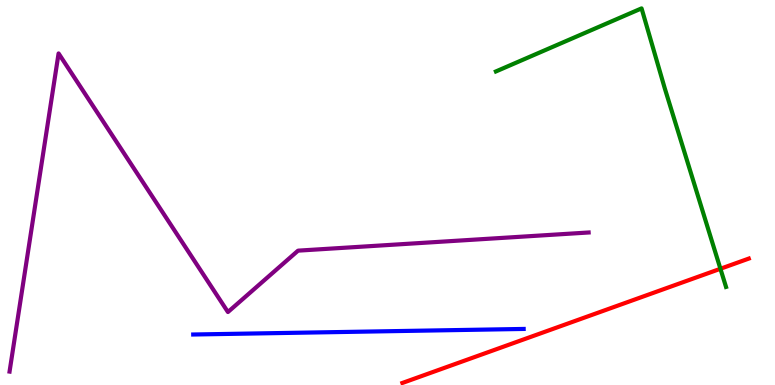[{'lines': ['blue', 'red'], 'intersections': []}, {'lines': ['green', 'red'], 'intersections': [{'x': 9.3, 'y': 3.02}]}, {'lines': ['purple', 'red'], 'intersections': []}, {'lines': ['blue', 'green'], 'intersections': []}, {'lines': ['blue', 'purple'], 'intersections': []}, {'lines': ['green', 'purple'], 'intersections': []}]